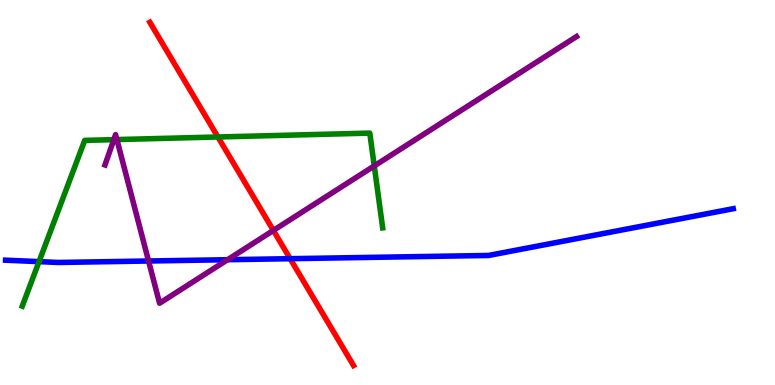[{'lines': ['blue', 'red'], 'intersections': [{'x': 3.74, 'y': 3.28}]}, {'lines': ['green', 'red'], 'intersections': [{'x': 2.81, 'y': 6.44}]}, {'lines': ['purple', 'red'], 'intersections': [{'x': 3.53, 'y': 4.01}]}, {'lines': ['blue', 'green'], 'intersections': [{'x': 0.504, 'y': 3.2}]}, {'lines': ['blue', 'purple'], 'intersections': [{'x': 1.92, 'y': 3.22}, {'x': 2.94, 'y': 3.25}]}, {'lines': ['green', 'purple'], 'intersections': [{'x': 1.47, 'y': 6.37}, {'x': 1.51, 'y': 6.37}, {'x': 4.83, 'y': 5.69}]}]